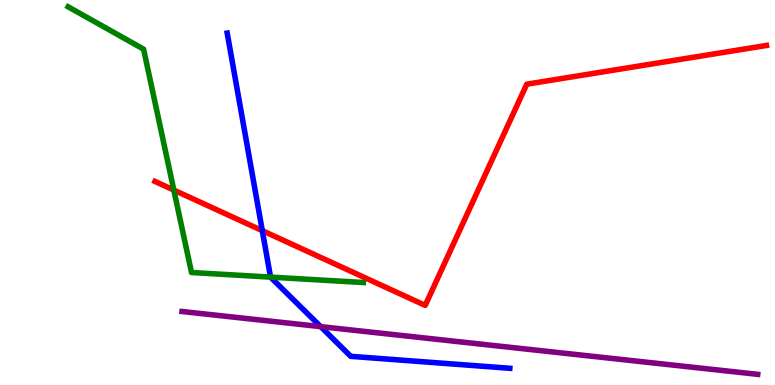[{'lines': ['blue', 'red'], 'intersections': [{'x': 3.38, 'y': 4.01}]}, {'lines': ['green', 'red'], 'intersections': [{'x': 2.24, 'y': 5.06}]}, {'lines': ['purple', 'red'], 'intersections': []}, {'lines': ['blue', 'green'], 'intersections': [{'x': 3.49, 'y': 2.8}]}, {'lines': ['blue', 'purple'], 'intersections': [{'x': 4.14, 'y': 1.52}]}, {'lines': ['green', 'purple'], 'intersections': []}]